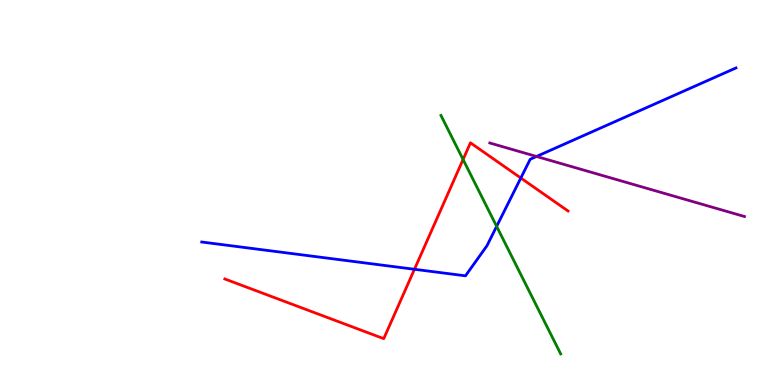[{'lines': ['blue', 'red'], 'intersections': [{'x': 5.35, 'y': 3.01}, {'x': 6.72, 'y': 5.38}]}, {'lines': ['green', 'red'], 'intersections': [{'x': 5.98, 'y': 5.86}]}, {'lines': ['purple', 'red'], 'intersections': []}, {'lines': ['blue', 'green'], 'intersections': [{'x': 6.41, 'y': 4.12}]}, {'lines': ['blue', 'purple'], 'intersections': [{'x': 6.92, 'y': 5.94}]}, {'lines': ['green', 'purple'], 'intersections': []}]